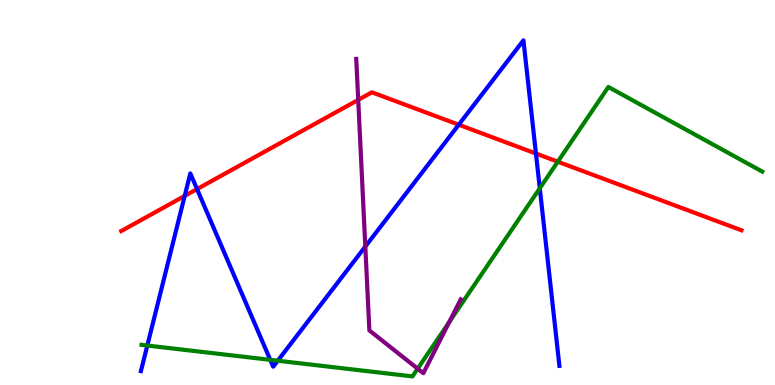[{'lines': ['blue', 'red'], 'intersections': [{'x': 2.38, 'y': 4.91}, {'x': 2.54, 'y': 5.09}, {'x': 5.92, 'y': 6.76}, {'x': 6.92, 'y': 6.01}]}, {'lines': ['green', 'red'], 'intersections': [{'x': 7.2, 'y': 5.8}]}, {'lines': ['purple', 'red'], 'intersections': [{'x': 4.62, 'y': 7.41}]}, {'lines': ['blue', 'green'], 'intersections': [{'x': 1.9, 'y': 1.03}, {'x': 3.49, 'y': 0.653}, {'x': 3.58, 'y': 0.631}, {'x': 6.96, 'y': 5.11}]}, {'lines': ['blue', 'purple'], 'intersections': [{'x': 4.71, 'y': 3.6}]}, {'lines': ['green', 'purple'], 'intersections': [{'x': 5.39, 'y': 0.424}, {'x': 5.8, 'y': 1.64}]}]